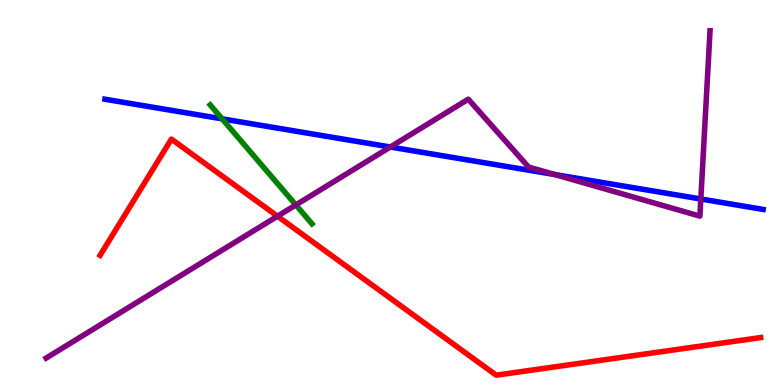[{'lines': ['blue', 'red'], 'intersections': []}, {'lines': ['green', 'red'], 'intersections': []}, {'lines': ['purple', 'red'], 'intersections': [{'x': 3.58, 'y': 4.38}]}, {'lines': ['blue', 'green'], 'intersections': [{'x': 2.87, 'y': 6.91}]}, {'lines': ['blue', 'purple'], 'intersections': [{'x': 5.04, 'y': 6.18}, {'x': 7.16, 'y': 5.47}, {'x': 9.04, 'y': 4.83}]}, {'lines': ['green', 'purple'], 'intersections': [{'x': 3.82, 'y': 4.68}]}]